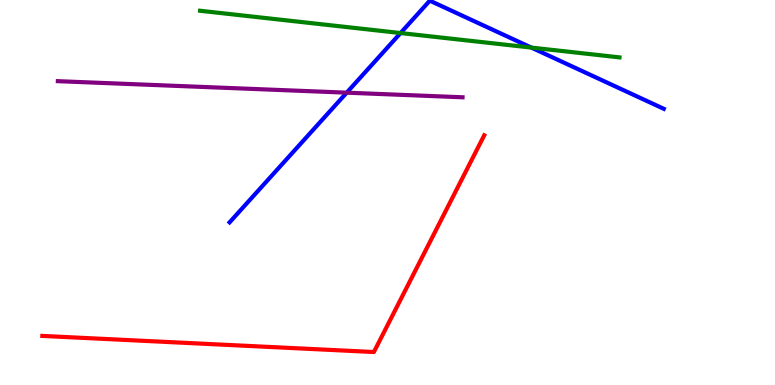[{'lines': ['blue', 'red'], 'intersections': []}, {'lines': ['green', 'red'], 'intersections': []}, {'lines': ['purple', 'red'], 'intersections': []}, {'lines': ['blue', 'green'], 'intersections': [{'x': 5.17, 'y': 9.14}, {'x': 6.86, 'y': 8.76}]}, {'lines': ['blue', 'purple'], 'intersections': [{'x': 4.47, 'y': 7.59}]}, {'lines': ['green', 'purple'], 'intersections': []}]